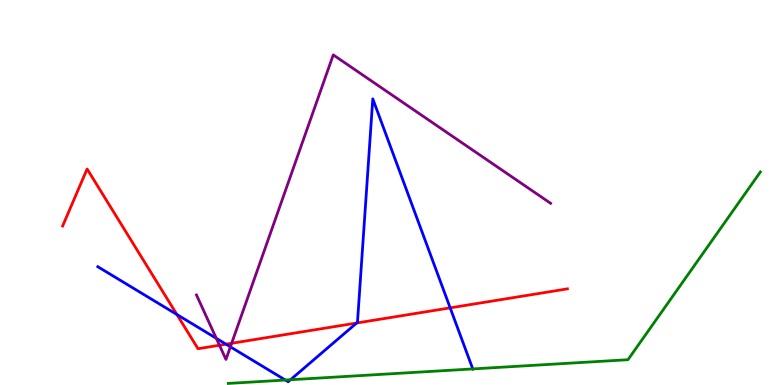[{'lines': ['blue', 'red'], 'intersections': [{'x': 2.28, 'y': 1.83}, {'x': 2.92, 'y': 1.06}, {'x': 4.6, 'y': 1.61}, {'x': 5.81, 'y': 2.0}]}, {'lines': ['green', 'red'], 'intersections': []}, {'lines': ['purple', 'red'], 'intersections': [{'x': 2.83, 'y': 1.03}, {'x': 2.99, 'y': 1.08}]}, {'lines': ['blue', 'green'], 'intersections': [{'x': 3.68, 'y': 0.129}, {'x': 3.75, 'y': 0.137}, {'x': 6.1, 'y': 0.418}]}, {'lines': ['blue', 'purple'], 'intersections': [{'x': 2.79, 'y': 1.21}, {'x': 2.97, 'y': 0.991}]}, {'lines': ['green', 'purple'], 'intersections': []}]